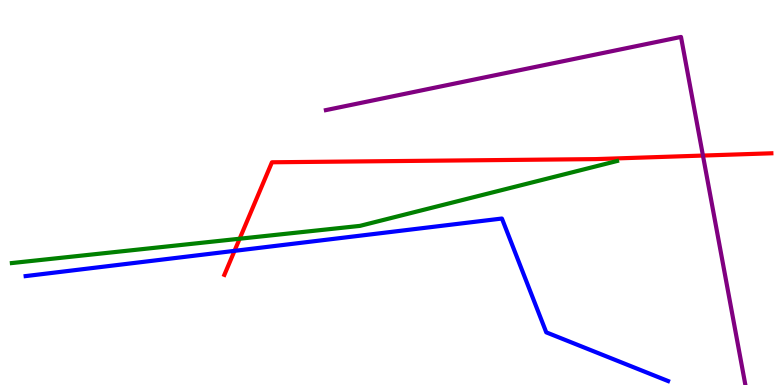[{'lines': ['blue', 'red'], 'intersections': [{'x': 3.03, 'y': 3.48}]}, {'lines': ['green', 'red'], 'intersections': [{'x': 3.09, 'y': 3.8}]}, {'lines': ['purple', 'red'], 'intersections': [{'x': 9.07, 'y': 5.96}]}, {'lines': ['blue', 'green'], 'intersections': []}, {'lines': ['blue', 'purple'], 'intersections': []}, {'lines': ['green', 'purple'], 'intersections': []}]